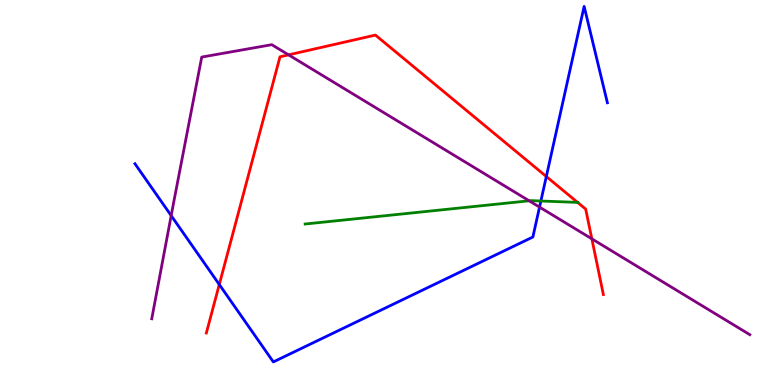[{'lines': ['blue', 'red'], 'intersections': [{'x': 2.83, 'y': 2.61}, {'x': 7.05, 'y': 5.42}]}, {'lines': ['green', 'red'], 'intersections': [{'x': 7.45, 'y': 4.74}]}, {'lines': ['purple', 'red'], 'intersections': [{'x': 3.72, 'y': 8.58}, {'x': 7.64, 'y': 3.8}]}, {'lines': ['blue', 'green'], 'intersections': [{'x': 6.98, 'y': 4.78}]}, {'lines': ['blue', 'purple'], 'intersections': [{'x': 2.21, 'y': 4.4}, {'x': 6.96, 'y': 4.62}]}, {'lines': ['green', 'purple'], 'intersections': [{'x': 6.83, 'y': 4.78}]}]